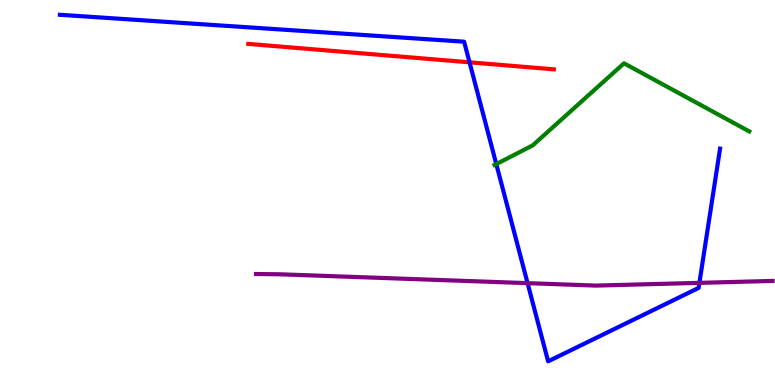[{'lines': ['blue', 'red'], 'intersections': [{'x': 6.06, 'y': 8.38}]}, {'lines': ['green', 'red'], 'intersections': []}, {'lines': ['purple', 'red'], 'intersections': []}, {'lines': ['blue', 'green'], 'intersections': [{'x': 6.4, 'y': 5.74}]}, {'lines': ['blue', 'purple'], 'intersections': [{'x': 6.81, 'y': 2.65}, {'x': 9.02, 'y': 2.65}]}, {'lines': ['green', 'purple'], 'intersections': []}]